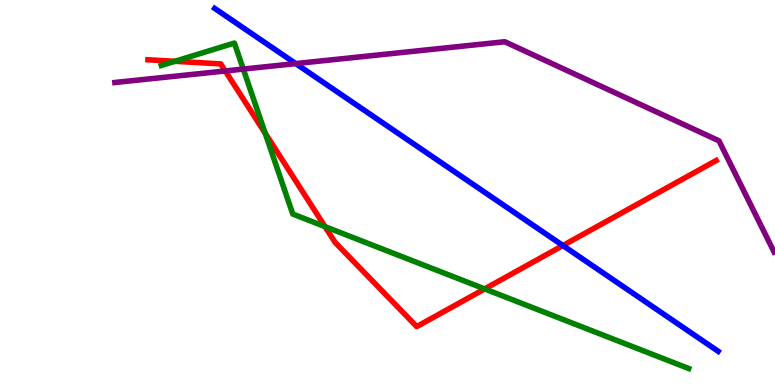[{'lines': ['blue', 'red'], 'intersections': [{'x': 7.26, 'y': 3.62}]}, {'lines': ['green', 'red'], 'intersections': [{'x': 2.26, 'y': 8.41}, {'x': 3.42, 'y': 6.54}, {'x': 4.19, 'y': 4.11}, {'x': 6.25, 'y': 2.5}]}, {'lines': ['purple', 'red'], 'intersections': [{'x': 2.91, 'y': 8.16}]}, {'lines': ['blue', 'green'], 'intersections': []}, {'lines': ['blue', 'purple'], 'intersections': [{'x': 3.82, 'y': 8.35}]}, {'lines': ['green', 'purple'], 'intersections': [{'x': 3.14, 'y': 8.21}]}]